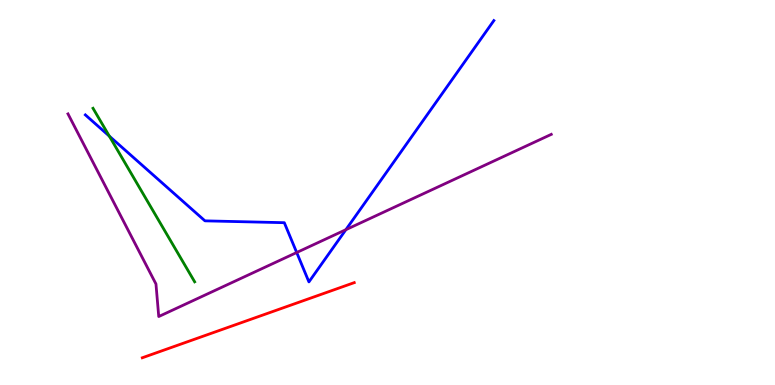[{'lines': ['blue', 'red'], 'intersections': []}, {'lines': ['green', 'red'], 'intersections': []}, {'lines': ['purple', 'red'], 'intersections': []}, {'lines': ['blue', 'green'], 'intersections': [{'x': 1.41, 'y': 6.46}]}, {'lines': ['blue', 'purple'], 'intersections': [{'x': 3.83, 'y': 3.44}, {'x': 4.46, 'y': 4.03}]}, {'lines': ['green', 'purple'], 'intersections': []}]